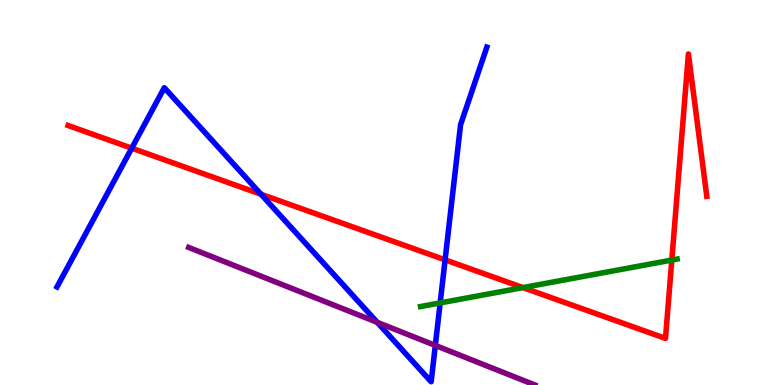[{'lines': ['blue', 'red'], 'intersections': [{'x': 1.7, 'y': 6.15}, {'x': 3.37, 'y': 4.95}, {'x': 5.74, 'y': 3.25}]}, {'lines': ['green', 'red'], 'intersections': [{'x': 6.75, 'y': 2.53}, {'x': 8.67, 'y': 3.25}]}, {'lines': ['purple', 'red'], 'intersections': []}, {'lines': ['blue', 'green'], 'intersections': [{'x': 5.68, 'y': 2.13}]}, {'lines': ['blue', 'purple'], 'intersections': [{'x': 4.87, 'y': 1.63}, {'x': 5.62, 'y': 1.03}]}, {'lines': ['green', 'purple'], 'intersections': []}]